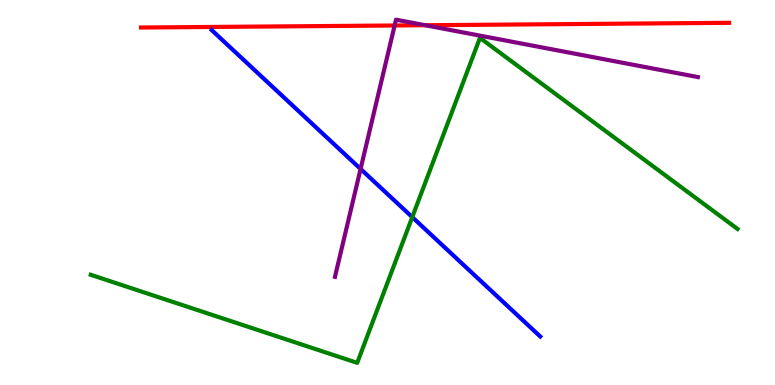[{'lines': ['blue', 'red'], 'intersections': []}, {'lines': ['green', 'red'], 'intersections': []}, {'lines': ['purple', 'red'], 'intersections': [{'x': 5.09, 'y': 9.34}, {'x': 5.49, 'y': 9.34}]}, {'lines': ['blue', 'green'], 'intersections': [{'x': 5.32, 'y': 4.36}]}, {'lines': ['blue', 'purple'], 'intersections': [{'x': 4.65, 'y': 5.61}]}, {'lines': ['green', 'purple'], 'intersections': []}]